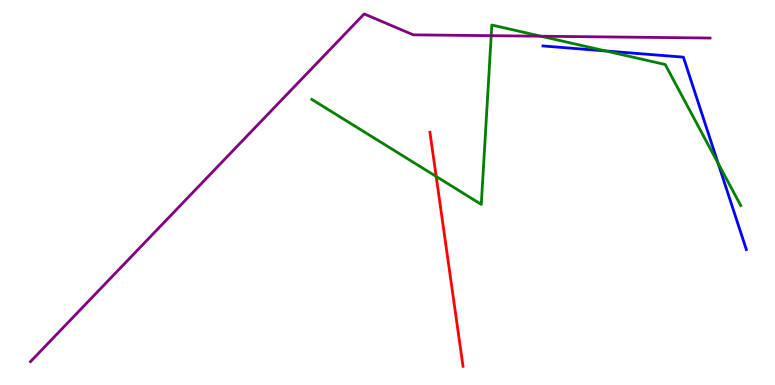[{'lines': ['blue', 'red'], 'intersections': []}, {'lines': ['green', 'red'], 'intersections': [{'x': 5.63, 'y': 5.42}]}, {'lines': ['purple', 'red'], 'intersections': []}, {'lines': ['blue', 'green'], 'intersections': [{'x': 7.81, 'y': 8.68}, {'x': 9.27, 'y': 5.76}]}, {'lines': ['blue', 'purple'], 'intersections': []}, {'lines': ['green', 'purple'], 'intersections': [{'x': 6.34, 'y': 9.07}, {'x': 6.98, 'y': 9.06}]}]